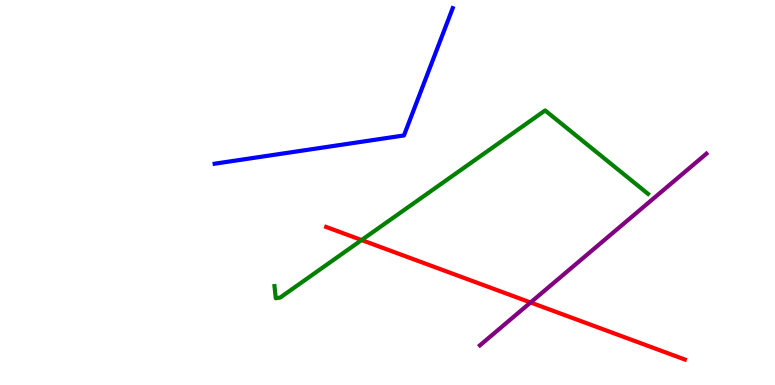[{'lines': ['blue', 'red'], 'intersections': []}, {'lines': ['green', 'red'], 'intersections': [{'x': 4.67, 'y': 3.76}]}, {'lines': ['purple', 'red'], 'intersections': [{'x': 6.85, 'y': 2.14}]}, {'lines': ['blue', 'green'], 'intersections': []}, {'lines': ['blue', 'purple'], 'intersections': []}, {'lines': ['green', 'purple'], 'intersections': []}]